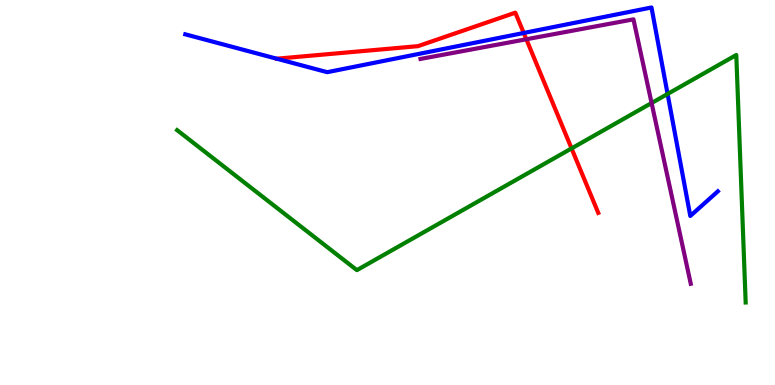[{'lines': ['blue', 'red'], 'intersections': [{'x': 6.76, 'y': 9.14}]}, {'lines': ['green', 'red'], 'intersections': [{'x': 7.37, 'y': 6.15}]}, {'lines': ['purple', 'red'], 'intersections': [{'x': 6.79, 'y': 8.98}]}, {'lines': ['blue', 'green'], 'intersections': [{'x': 8.61, 'y': 7.56}]}, {'lines': ['blue', 'purple'], 'intersections': []}, {'lines': ['green', 'purple'], 'intersections': [{'x': 8.41, 'y': 7.32}]}]